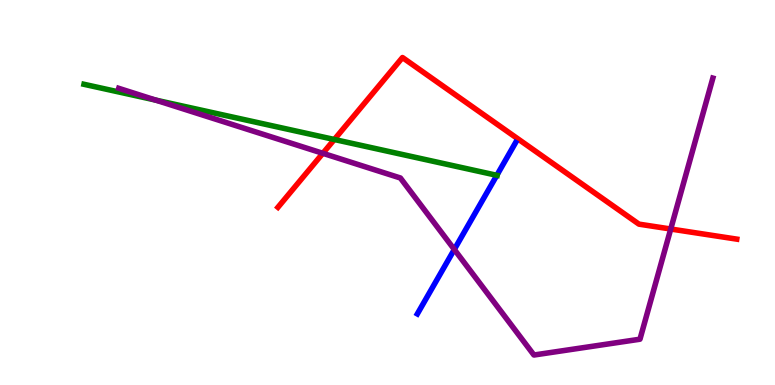[{'lines': ['blue', 'red'], 'intersections': []}, {'lines': ['green', 'red'], 'intersections': [{'x': 4.31, 'y': 6.38}]}, {'lines': ['purple', 'red'], 'intersections': [{'x': 4.17, 'y': 6.02}, {'x': 8.65, 'y': 4.05}]}, {'lines': ['blue', 'green'], 'intersections': [{'x': 6.41, 'y': 5.45}]}, {'lines': ['blue', 'purple'], 'intersections': [{'x': 5.86, 'y': 3.52}]}, {'lines': ['green', 'purple'], 'intersections': [{'x': 2.01, 'y': 7.4}]}]